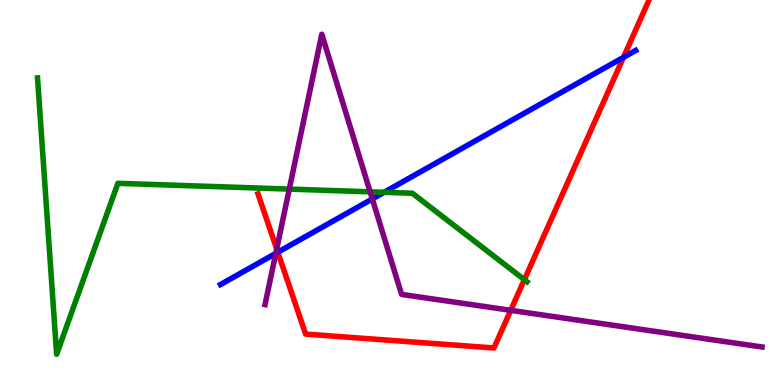[{'lines': ['blue', 'red'], 'intersections': [{'x': 3.58, 'y': 3.45}, {'x': 8.04, 'y': 8.51}]}, {'lines': ['green', 'red'], 'intersections': [{'x': 6.77, 'y': 2.74}]}, {'lines': ['purple', 'red'], 'intersections': [{'x': 3.57, 'y': 3.53}, {'x': 6.59, 'y': 1.94}]}, {'lines': ['blue', 'green'], 'intersections': [{'x': 4.96, 'y': 5.01}]}, {'lines': ['blue', 'purple'], 'intersections': [{'x': 3.56, 'y': 3.42}, {'x': 4.8, 'y': 4.83}]}, {'lines': ['green', 'purple'], 'intersections': [{'x': 3.73, 'y': 5.09}, {'x': 4.78, 'y': 5.02}]}]